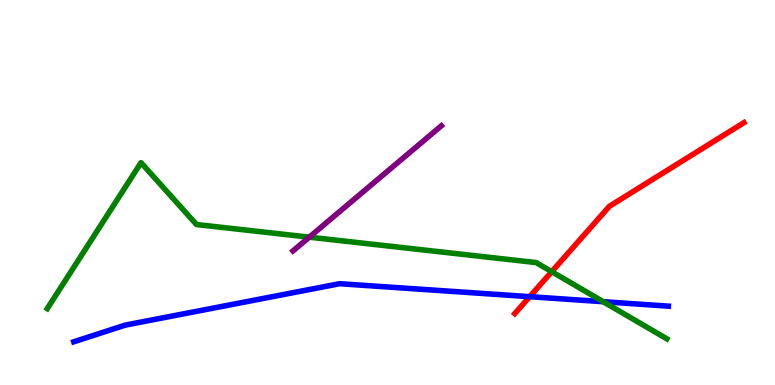[{'lines': ['blue', 'red'], 'intersections': [{'x': 6.83, 'y': 2.29}]}, {'lines': ['green', 'red'], 'intersections': [{'x': 7.12, 'y': 2.94}]}, {'lines': ['purple', 'red'], 'intersections': []}, {'lines': ['blue', 'green'], 'intersections': [{'x': 7.78, 'y': 2.16}]}, {'lines': ['blue', 'purple'], 'intersections': []}, {'lines': ['green', 'purple'], 'intersections': [{'x': 3.99, 'y': 3.84}]}]